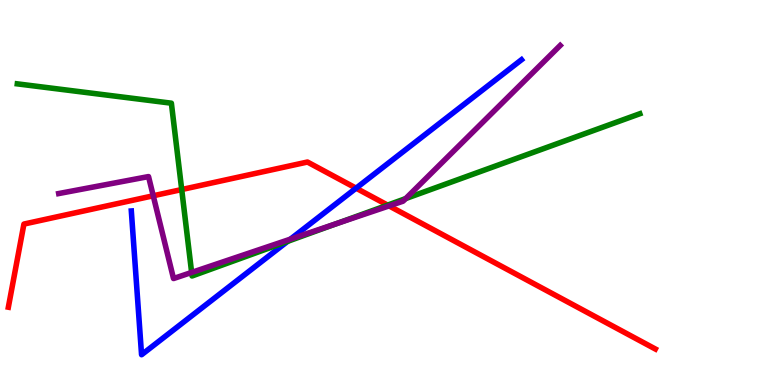[{'lines': ['blue', 'red'], 'intersections': [{'x': 4.59, 'y': 5.11}]}, {'lines': ['green', 'red'], 'intersections': [{'x': 2.34, 'y': 5.08}, {'x': 5.0, 'y': 4.67}]}, {'lines': ['purple', 'red'], 'intersections': [{'x': 1.98, 'y': 4.92}, {'x': 5.02, 'y': 4.65}]}, {'lines': ['blue', 'green'], 'intersections': [{'x': 3.71, 'y': 3.73}]}, {'lines': ['blue', 'purple'], 'intersections': [{'x': 3.75, 'y': 3.79}]}, {'lines': ['green', 'purple'], 'intersections': [{'x': 2.47, 'y': 2.92}, {'x': 4.35, 'y': 4.2}, {'x': 5.23, 'y': 4.84}]}]